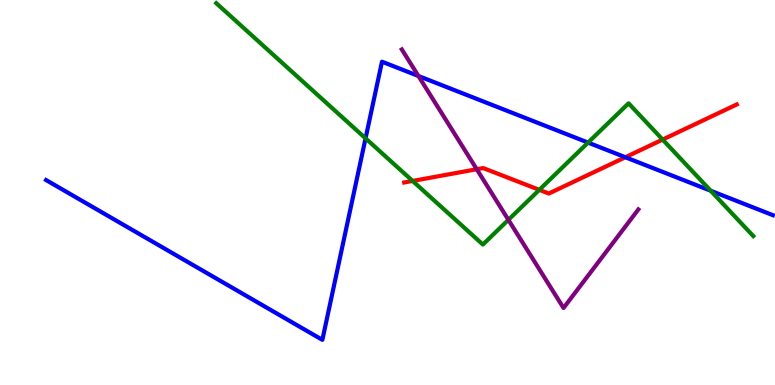[{'lines': ['blue', 'red'], 'intersections': [{'x': 8.07, 'y': 5.92}]}, {'lines': ['green', 'red'], 'intersections': [{'x': 5.32, 'y': 5.3}, {'x': 6.96, 'y': 5.07}, {'x': 8.55, 'y': 6.37}]}, {'lines': ['purple', 'red'], 'intersections': [{'x': 6.15, 'y': 5.6}]}, {'lines': ['blue', 'green'], 'intersections': [{'x': 4.72, 'y': 6.41}, {'x': 7.59, 'y': 6.3}, {'x': 9.17, 'y': 5.05}]}, {'lines': ['blue', 'purple'], 'intersections': [{'x': 5.4, 'y': 8.03}]}, {'lines': ['green', 'purple'], 'intersections': [{'x': 6.56, 'y': 4.29}]}]